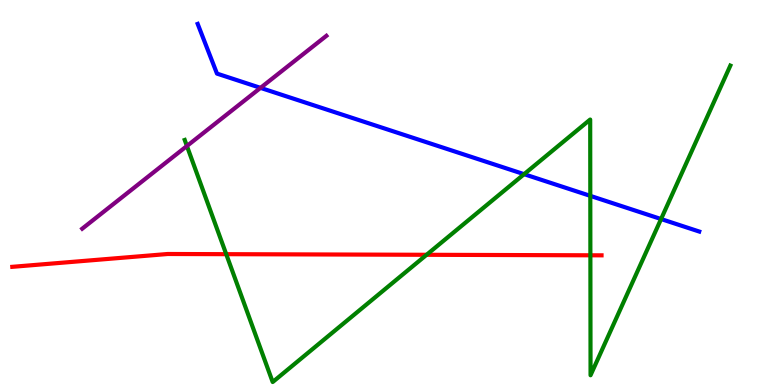[{'lines': ['blue', 'red'], 'intersections': []}, {'lines': ['green', 'red'], 'intersections': [{'x': 2.92, 'y': 3.4}, {'x': 5.5, 'y': 3.38}, {'x': 7.62, 'y': 3.37}]}, {'lines': ['purple', 'red'], 'intersections': []}, {'lines': ['blue', 'green'], 'intersections': [{'x': 6.76, 'y': 5.48}, {'x': 7.62, 'y': 4.91}, {'x': 8.53, 'y': 4.31}]}, {'lines': ['blue', 'purple'], 'intersections': [{'x': 3.36, 'y': 7.72}]}, {'lines': ['green', 'purple'], 'intersections': [{'x': 2.41, 'y': 6.21}]}]